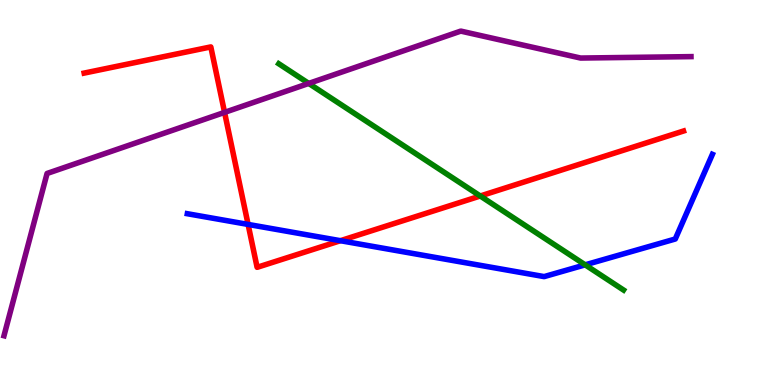[{'lines': ['blue', 'red'], 'intersections': [{'x': 3.2, 'y': 4.17}, {'x': 4.39, 'y': 3.75}]}, {'lines': ['green', 'red'], 'intersections': [{'x': 6.2, 'y': 4.91}]}, {'lines': ['purple', 'red'], 'intersections': [{'x': 2.9, 'y': 7.08}]}, {'lines': ['blue', 'green'], 'intersections': [{'x': 7.55, 'y': 3.12}]}, {'lines': ['blue', 'purple'], 'intersections': []}, {'lines': ['green', 'purple'], 'intersections': [{'x': 3.98, 'y': 7.83}]}]